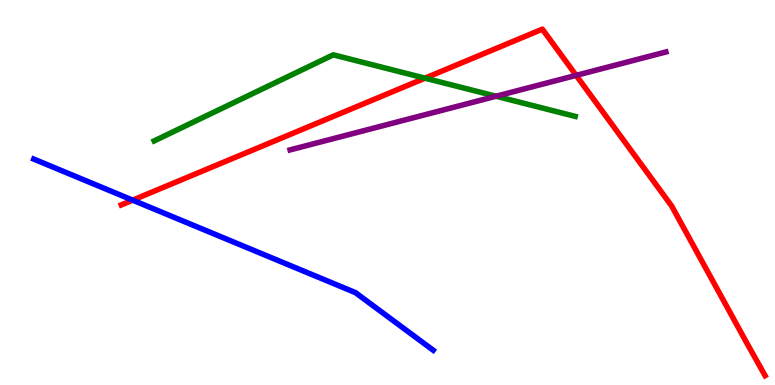[{'lines': ['blue', 'red'], 'intersections': [{'x': 1.71, 'y': 4.8}]}, {'lines': ['green', 'red'], 'intersections': [{'x': 5.48, 'y': 7.97}]}, {'lines': ['purple', 'red'], 'intersections': [{'x': 7.43, 'y': 8.04}]}, {'lines': ['blue', 'green'], 'intersections': []}, {'lines': ['blue', 'purple'], 'intersections': []}, {'lines': ['green', 'purple'], 'intersections': [{'x': 6.4, 'y': 7.5}]}]